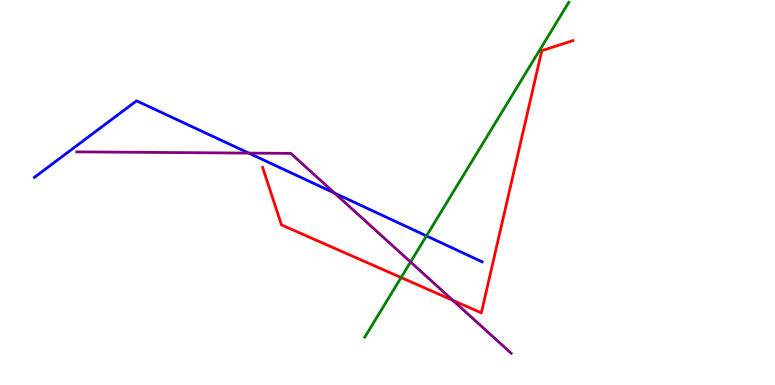[{'lines': ['blue', 'red'], 'intersections': []}, {'lines': ['green', 'red'], 'intersections': [{'x': 5.18, 'y': 2.79}]}, {'lines': ['purple', 'red'], 'intersections': [{'x': 5.84, 'y': 2.2}]}, {'lines': ['blue', 'green'], 'intersections': [{'x': 5.5, 'y': 3.87}]}, {'lines': ['blue', 'purple'], 'intersections': [{'x': 3.21, 'y': 6.02}, {'x': 4.32, 'y': 4.98}]}, {'lines': ['green', 'purple'], 'intersections': [{'x': 5.3, 'y': 3.19}]}]